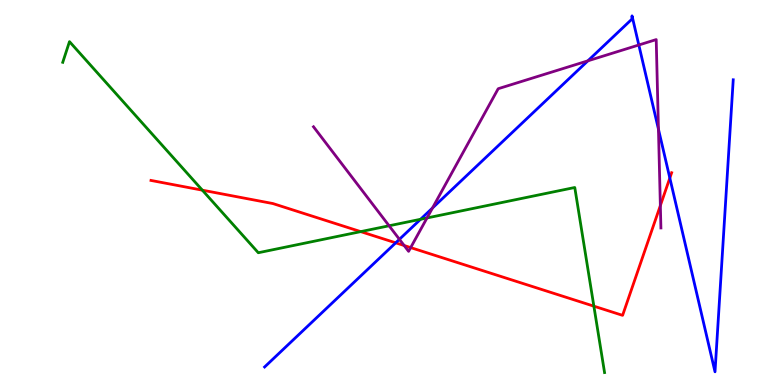[{'lines': ['blue', 'red'], 'intersections': [{'x': 5.11, 'y': 3.69}, {'x': 8.64, 'y': 5.38}]}, {'lines': ['green', 'red'], 'intersections': [{'x': 2.61, 'y': 5.06}, {'x': 4.65, 'y': 3.98}, {'x': 7.66, 'y': 2.05}]}, {'lines': ['purple', 'red'], 'intersections': [{'x': 5.21, 'y': 3.62}, {'x': 5.3, 'y': 3.57}, {'x': 8.52, 'y': 4.66}]}, {'lines': ['blue', 'green'], 'intersections': [{'x': 5.43, 'y': 4.3}]}, {'lines': ['blue', 'purple'], 'intersections': [{'x': 5.15, 'y': 3.78}, {'x': 5.58, 'y': 4.6}, {'x': 7.59, 'y': 8.42}, {'x': 8.24, 'y': 8.83}, {'x': 8.5, 'y': 6.64}]}, {'lines': ['green', 'purple'], 'intersections': [{'x': 5.02, 'y': 4.14}, {'x': 5.51, 'y': 4.34}]}]